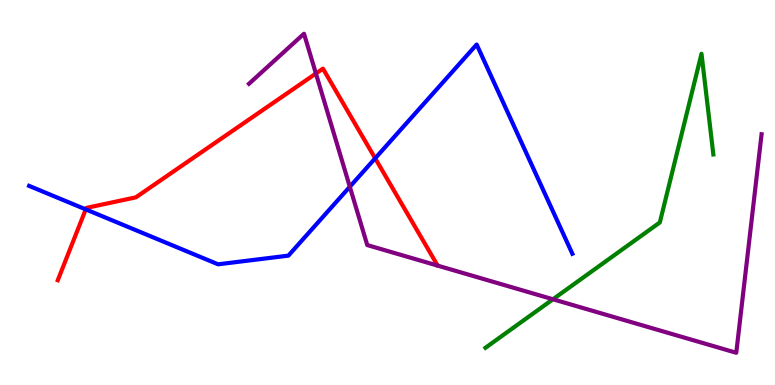[{'lines': ['blue', 'red'], 'intersections': [{'x': 1.11, 'y': 4.56}, {'x': 4.84, 'y': 5.89}]}, {'lines': ['green', 'red'], 'intersections': []}, {'lines': ['purple', 'red'], 'intersections': [{'x': 4.08, 'y': 8.09}]}, {'lines': ['blue', 'green'], 'intersections': []}, {'lines': ['blue', 'purple'], 'intersections': [{'x': 4.51, 'y': 5.15}]}, {'lines': ['green', 'purple'], 'intersections': [{'x': 7.13, 'y': 2.23}]}]